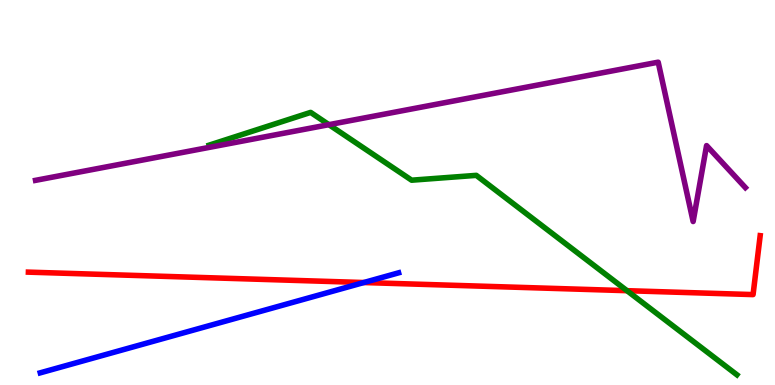[{'lines': ['blue', 'red'], 'intersections': [{'x': 4.69, 'y': 2.66}]}, {'lines': ['green', 'red'], 'intersections': [{'x': 8.09, 'y': 2.45}]}, {'lines': ['purple', 'red'], 'intersections': []}, {'lines': ['blue', 'green'], 'intersections': []}, {'lines': ['blue', 'purple'], 'intersections': []}, {'lines': ['green', 'purple'], 'intersections': [{'x': 4.24, 'y': 6.76}]}]